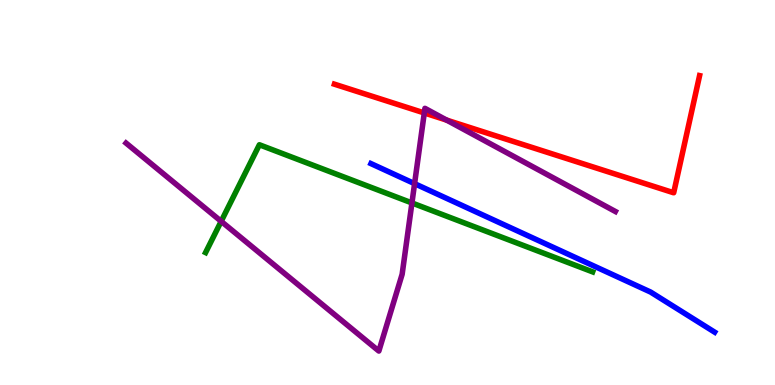[{'lines': ['blue', 'red'], 'intersections': []}, {'lines': ['green', 'red'], 'intersections': []}, {'lines': ['purple', 'red'], 'intersections': [{'x': 5.47, 'y': 7.07}, {'x': 5.76, 'y': 6.88}]}, {'lines': ['blue', 'green'], 'intersections': []}, {'lines': ['blue', 'purple'], 'intersections': [{'x': 5.35, 'y': 5.23}]}, {'lines': ['green', 'purple'], 'intersections': [{'x': 2.85, 'y': 4.25}, {'x': 5.32, 'y': 4.73}]}]